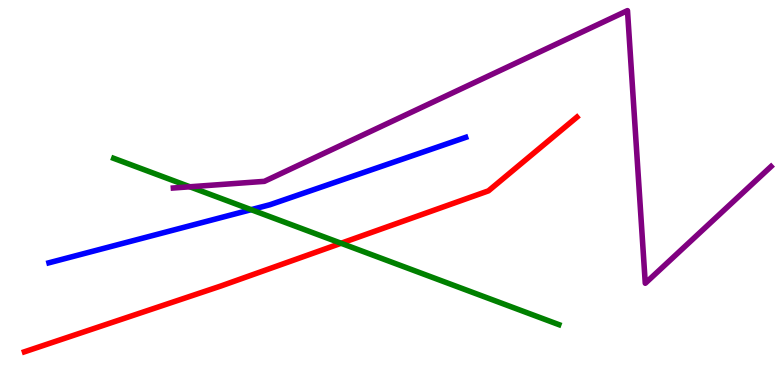[{'lines': ['blue', 'red'], 'intersections': []}, {'lines': ['green', 'red'], 'intersections': [{'x': 4.4, 'y': 3.68}]}, {'lines': ['purple', 'red'], 'intersections': []}, {'lines': ['blue', 'green'], 'intersections': [{'x': 3.24, 'y': 4.55}]}, {'lines': ['blue', 'purple'], 'intersections': []}, {'lines': ['green', 'purple'], 'intersections': [{'x': 2.45, 'y': 5.15}]}]